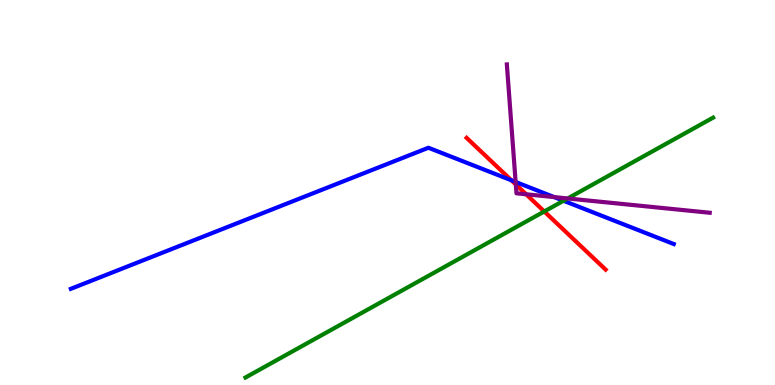[{'lines': ['blue', 'red'], 'intersections': [{'x': 6.6, 'y': 5.32}]}, {'lines': ['green', 'red'], 'intersections': [{'x': 7.02, 'y': 4.51}]}, {'lines': ['purple', 'red'], 'intersections': [{'x': 6.66, 'y': 5.21}, {'x': 6.79, 'y': 4.95}]}, {'lines': ['blue', 'green'], 'intersections': [{'x': 7.27, 'y': 4.79}]}, {'lines': ['blue', 'purple'], 'intersections': [{'x': 6.65, 'y': 5.27}, {'x': 7.15, 'y': 4.88}]}, {'lines': ['green', 'purple'], 'intersections': [{'x': 7.32, 'y': 4.85}]}]